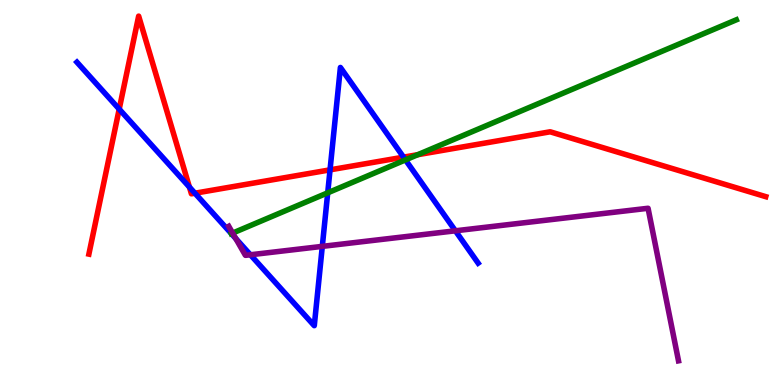[{'lines': ['blue', 'red'], 'intersections': [{'x': 1.54, 'y': 7.17}, {'x': 2.44, 'y': 5.14}, {'x': 2.52, 'y': 4.98}, {'x': 4.26, 'y': 5.59}, {'x': 5.21, 'y': 5.92}]}, {'lines': ['green', 'red'], 'intersections': [{'x': 5.39, 'y': 5.98}]}, {'lines': ['purple', 'red'], 'intersections': []}, {'lines': ['blue', 'green'], 'intersections': [{'x': 2.99, 'y': 3.93}, {'x': 4.23, 'y': 4.99}, {'x': 5.23, 'y': 5.85}]}, {'lines': ['blue', 'purple'], 'intersections': [{'x': 3.04, 'y': 3.8}, {'x': 3.23, 'y': 3.38}, {'x': 4.16, 'y': 3.6}, {'x': 5.88, 'y': 4.01}]}, {'lines': ['green', 'purple'], 'intersections': [{'x': 3.0, 'y': 3.95}]}]